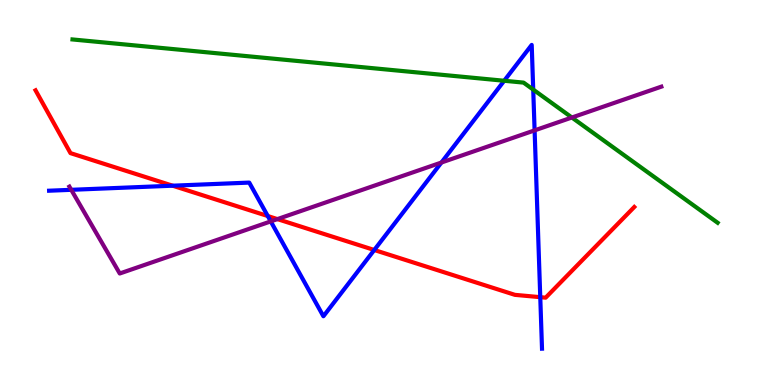[{'lines': ['blue', 'red'], 'intersections': [{'x': 2.23, 'y': 5.18}, {'x': 3.46, 'y': 4.39}, {'x': 4.83, 'y': 3.51}, {'x': 6.97, 'y': 2.28}]}, {'lines': ['green', 'red'], 'intersections': []}, {'lines': ['purple', 'red'], 'intersections': [{'x': 3.58, 'y': 4.31}]}, {'lines': ['blue', 'green'], 'intersections': [{'x': 6.51, 'y': 7.9}, {'x': 6.88, 'y': 7.67}]}, {'lines': ['blue', 'purple'], 'intersections': [{'x': 0.919, 'y': 5.07}, {'x': 3.49, 'y': 4.25}, {'x': 5.7, 'y': 5.78}, {'x': 6.9, 'y': 6.61}]}, {'lines': ['green', 'purple'], 'intersections': [{'x': 7.38, 'y': 6.95}]}]